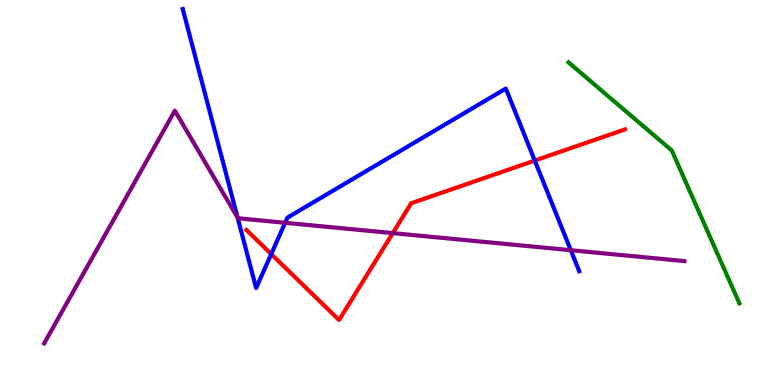[{'lines': ['blue', 'red'], 'intersections': [{'x': 3.5, 'y': 3.4}, {'x': 6.9, 'y': 5.83}]}, {'lines': ['green', 'red'], 'intersections': []}, {'lines': ['purple', 'red'], 'intersections': [{'x': 5.07, 'y': 3.94}]}, {'lines': ['blue', 'green'], 'intersections': []}, {'lines': ['blue', 'purple'], 'intersections': [{'x': 3.07, 'y': 4.34}, {'x': 3.68, 'y': 4.21}, {'x': 7.36, 'y': 3.5}]}, {'lines': ['green', 'purple'], 'intersections': []}]